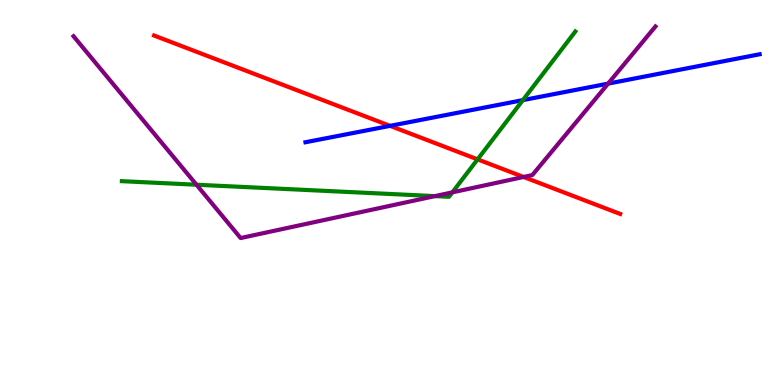[{'lines': ['blue', 'red'], 'intersections': [{'x': 5.03, 'y': 6.73}]}, {'lines': ['green', 'red'], 'intersections': [{'x': 6.16, 'y': 5.86}]}, {'lines': ['purple', 'red'], 'intersections': [{'x': 6.76, 'y': 5.4}]}, {'lines': ['blue', 'green'], 'intersections': [{'x': 6.75, 'y': 7.4}]}, {'lines': ['blue', 'purple'], 'intersections': [{'x': 7.85, 'y': 7.83}]}, {'lines': ['green', 'purple'], 'intersections': [{'x': 2.54, 'y': 5.2}, {'x': 5.61, 'y': 4.91}, {'x': 5.84, 'y': 5.0}]}]